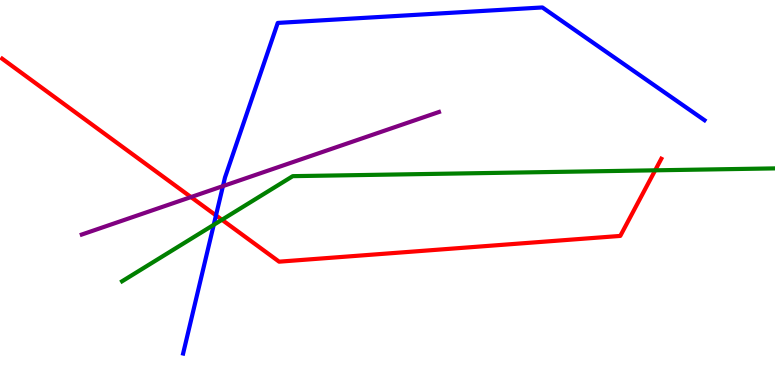[{'lines': ['blue', 'red'], 'intersections': [{'x': 2.79, 'y': 4.41}]}, {'lines': ['green', 'red'], 'intersections': [{'x': 2.86, 'y': 4.29}, {'x': 8.45, 'y': 5.58}]}, {'lines': ['purple', 'red'], 'intersections': [{'x': 2.46, 'y': 4.88}]}, {'lines': ['blue', 'green'], 'intersections': [{'x': 2.76, 'y': 4.16}]}, {'lines': ['blue', 'purple'], 'intersections': [{'x': 2.88, 'y': 5.17}]}, {'lines': ['green', 'purple'], 'intersections': []}]